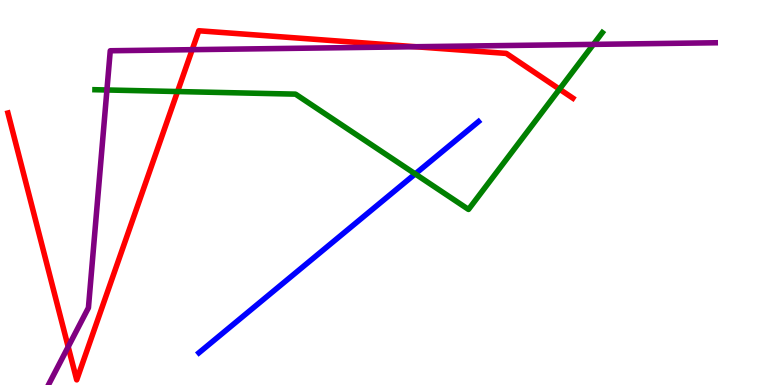[{'lines': ['blue', 'red'], 'intersections': []}, {'lines': ['green', 'red'], 'intersections': [{'x': 2.29, 'y': 7.62}, {'x': 7.22, 'y': 7.68}]}, {'lines': ['purple', 'red'], 'intersections': [{'x': 0.88, 'y': 0.992}, {'x': 2.48, 'y': 8.71}, {'x': 5.36, 'y': 8.79}]}, {'lines': ['blue', 'green'], 'intersections': [{'x': 5.36, 'y': 5.48}]}, {'lines': ['blue', 'purple'], 'intersections': []}, {'lines': ['green', 'purple'], 'intersections': [{'x': 1.38, 'y': 7.66}, {'x': 7.66, 'y': 8.85}]}]